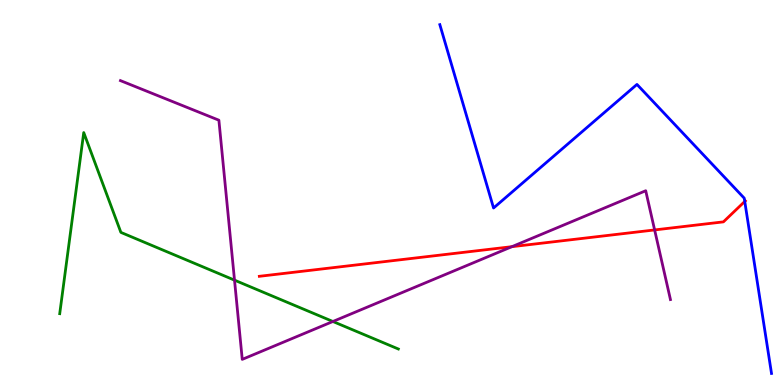[{'lines': ['blue', 'red'], 'intersections': [{'x': 9.61, 'y': 4.77}]}, {'lines': ['green', 'red'], 'intersections': []}, {'lines': ['purple', 'red'], 'intersections': [{'x': 6.6, 'y': 3.59}, {'x': 8.45, 'y': 4.03}]}, {'lines': ['blue', 'green'], 'intersections': []}, {'lines': ['blue', 'purple'], 'intersections': []}, {'lines': ['green', 'purple'], 'intersections': [{'x': 3.03, 'y': 2.72}, {'x': 4.3, 'y': 1.65}]}]